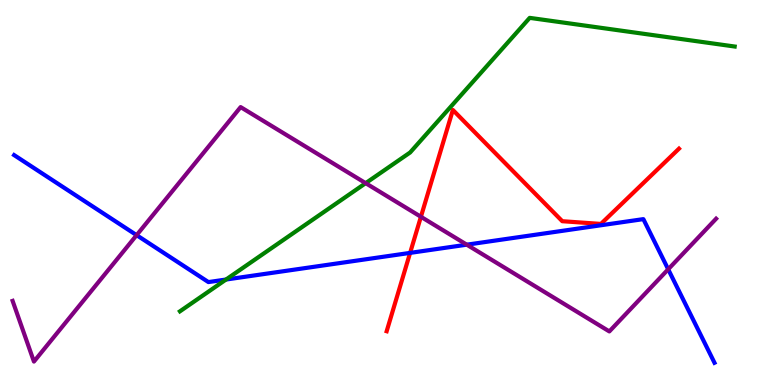[{'lines': ['blue', 'red'], 'intersections': [{'x': 5.29, 'y': 3.43}]}, {'lines': ['green', 'red'], 'intersections': []}, {'lines': ['purple', 'red'], 'intersections': [{'x': 5.43, 'y': 4.37}]}, {'lines': ['blue', 'green'], 'intersections': [{'x': 2.92, 'y': 2.74}]}, {'lines': ['blue', 'purple'], 'intersections': [{'x': 1.76, 'y': 3.89}, {'x': 6.02, 'y': 3.64}, {'x': 8.62, 'y': 3.01}]}, {'lines': ['green', 'purple'], 'intersections': [{'x': 4.72, 'y': 5.24}]}]